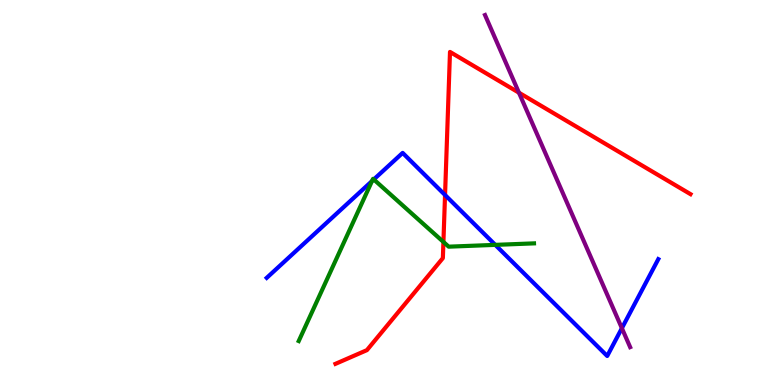[{'lines': ['blue', 'red'], 'intersections': [{'x': 5.74, 'y': 4.94}]}, {'lines': ['green', 'red'], 'intersections': [{'x': 5.72, 'y': 3.72}]}, {'lines': ['purple', 'red'], 'intersections': [{'x': 6.7, 'y': 7.59}]}, {'lines': ['blue', 'green'], 'intersections': [{'x': 4.8, 'y': 5.3}, {'x': 4.82, 'y': 5.34}, {'x': 6.39, 'y': 3.64}]}, {'lines': ['blue', 'purple'], 'intersections': [{'x': 8.02, 'y': 1.48}]}, {'lines': ['green', 'purple'], 'intersections': []}]